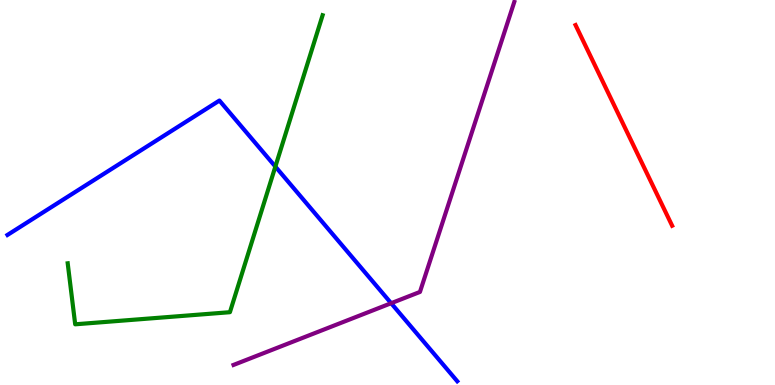[{'lines': ['blue', 'red'], 'intersections': []}, {'lines': ['green', 'red'], 'intersections': []}, {'lines': ['purple', 'red'], 'intersections': []}, {'lines': ['blue', 'green'], 'intersections': [{'x': 3.55, 'y': 5.67}]}, {'lines': ['blue', 'purple'], 'intersections': [{'x': 5.05, 'y': 2.12}]}, {'lines': ['green', 'purple'], 'intersections': []}]